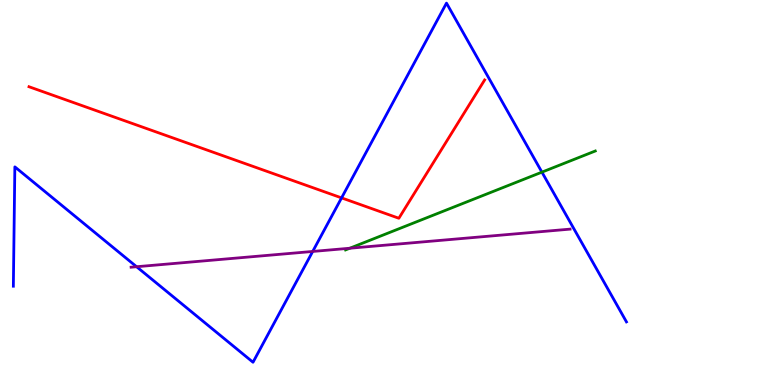[{'lines': ['blue', 'red'], 'intersections': [{'x': 4.41, 'y': 4.86}]}, {'lines': ['green', 'red'], 'intersections': []}, {'lines': ['purple', 'red'], 'intersections': []}, {'lines': ['blue', 'green'], 'intersections': [{'x': 6.99, 'y': 5.53}]}, {'lines': ['blue', 'purple'], 'intersections': [{'x': 1.76, 'y': 3.07}, {'x': 4.03, 'y': 3.47}]}, {'lines': ['green', 'purple'], 'intersections': [{'x': 4.51, 'y': 3.55}]}]